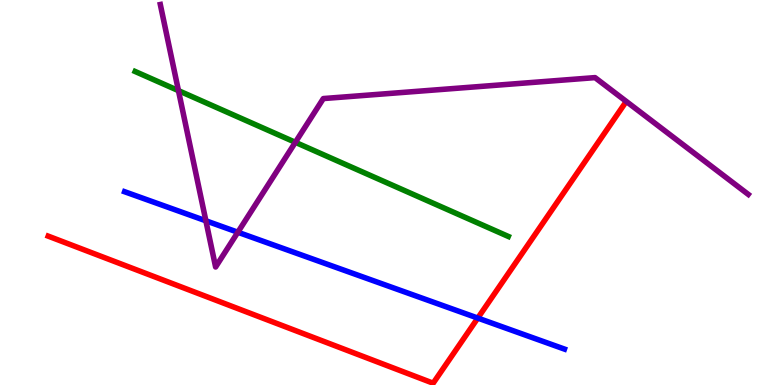[{'lines': ['blue', 'red'], 'intersections': [{'x': 6.16, 'y': 1.74}]}, {'lines': ['green', 'red'], 'intersections': []}, {'lines': ['purple', 'red'], 'intersections': []}, {'lines': ['blue', 'green'], 'intersections': []}, {'lines': ['blue', 'purple'], 'intersections': [{'x': 2.66, 'y': 4.26}, {'x': 3.07, 'y': 3.97}]}, {'lines': ['green', 'purple'], 'intersections': [{'x': 2.3, 'y': 7.65}, {'x': 3.81, 'y': 6.3}]}]